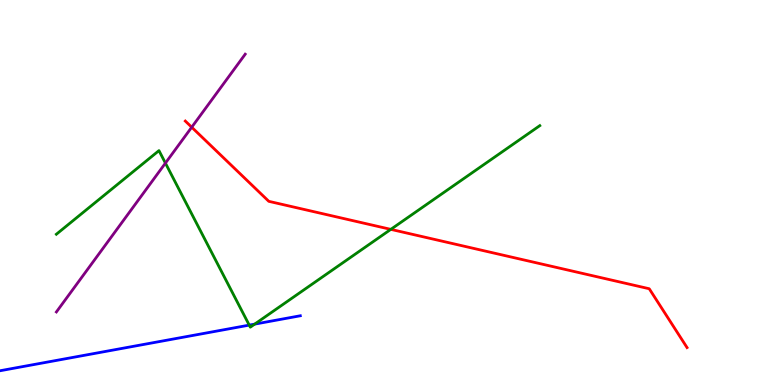[{'lines': ['blue', 'red'], 'intersections': []}, {'lines': ['green', 'red'], 'intersections': [{'x': 5.04, 'y': 4.04}]}, {'lines': ['purple', 'red'], 'intersections': [{'x': 2.47, 'y': 6.7}]}, {'lines': ['blue', 'green'], 'intersections': [{'x': 3.22, 'y': 1.56}, {'x': 3.29, 'y': 1.58}]}, {'lines': ['blue', 'purple'], 'intersections': []}, {'lines': ['green', 'purple'], 'intersections': [{'x': 2.13, 'y': 5.76}]}]